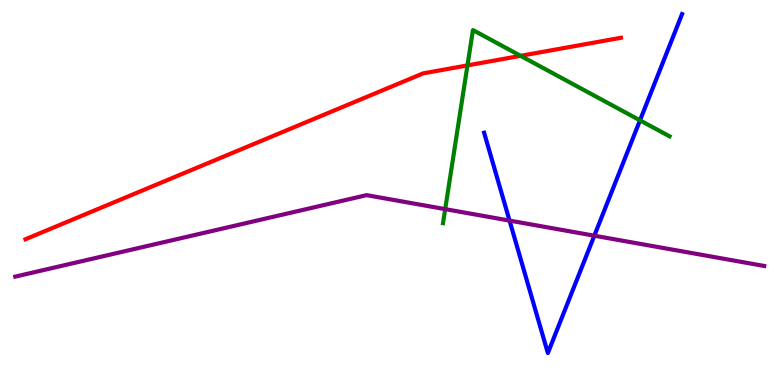[{'lines': ['blue', 'red'], 'intersections': []}, {'lines': ['green', 'red'], 'intersections': [{'x': 6.03, 'y': 8.3}, {'x': 6.72, 'y': 8.55}]}, {'lines': ['purple', 'red'], 'intersections': []}, {'lines': ['blue', 'green'], 'intersections': [{'x': 8.26, 'y': 6.87}]}, {'lines': ['blue', 'purple'], 'intersections': [{'x': 6.57, 'y': 4.27}, {'x': 7.67, 'y': 3.88}]}, {'lines': ['green', 'purple'], 'intersections': [{'x': 5.74, 'y': 4.57}]}]